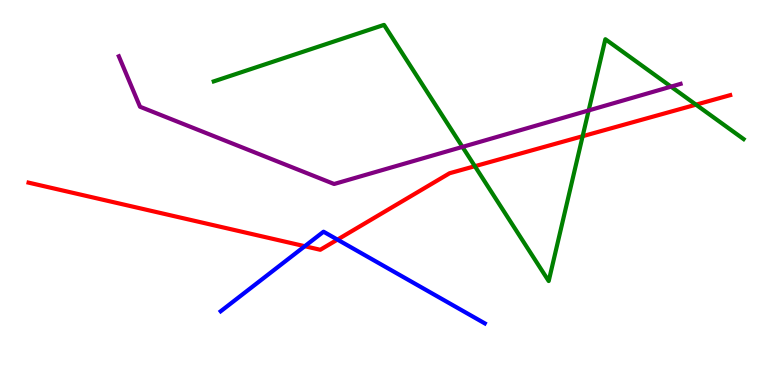[{'lines': ['blue', 'red'], 'intersections': [{'x': 3.93, 'y': 3.6}, {'x': 4.35, 'y': 3.78}]}, {'lines': ['green', 'red'], 'intersections': [{'x': 6.13, 'y': 5.68}, {'x': 7.52, 'y': 6.46}, {'x': 8.98, 'y': 7.28}]}, {'lines': ['purple', 'red'], 'intersections': []}, {'lines': ['blue', 'green'], 'intersections': []}, {'lines': ['blue', 'purple'], 'intersections': []}, {'lines': ['green', 'purple'], 'intersections': [{'x': 5.97, 'y': 6.18}, {'x': 7.6, 'y': 7.13}, {'x': 8.66, 'y': 7.75}]}]